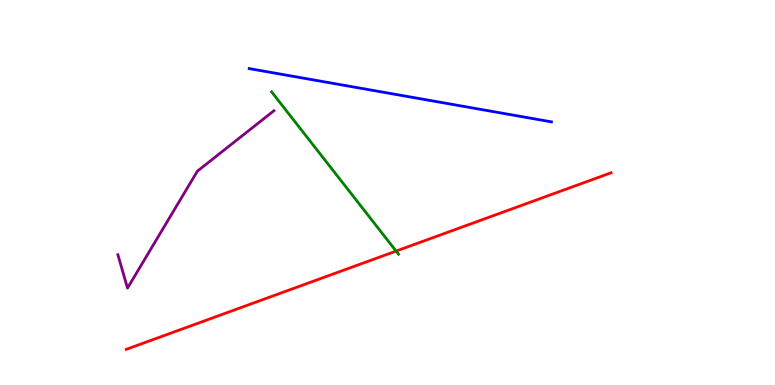[{'lines': ['blue', 'red'], 'intersections': []}, {'lines': ['green', 'red'], 'intersections': [{'x': 5.11, 'y': 3.48}]}, {'lines': ['purple', 'red'], 'intersections': []}, {'lines': ['blue', 'green'], 'intersections': []}, {'lines': ['blue', 'purple'], 'intersections': []}, {'lines': ['green', 'purple'], 'intersections': []}]